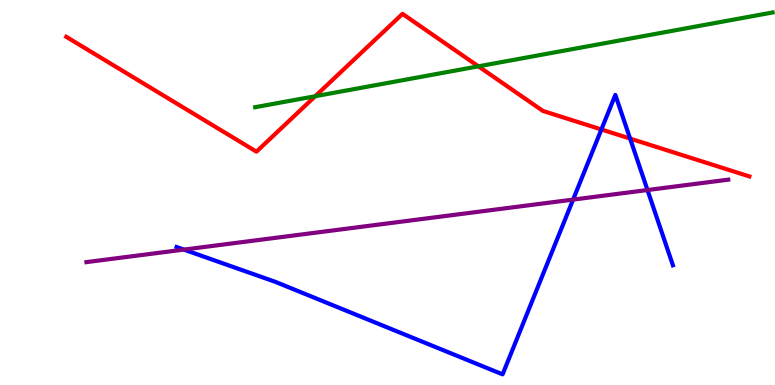[{'lines': ['blue', 'red'], 'intersections': [{'x': 7.76, 'y': 6.64}, {'x': 8.13, 'y': 6.4}]}, {'lines': ['green', 'red'], 'intersections': [{'x': 4.07, 'y': 7.5}, {'x': 6.17, 'y': 8.28}]}, {'lines': ['purple', 'red'], 'intersections': []}, {'lines': ['blue', 'green'], 'intersections': []}, {'lines': ['blue', 'purple'], 'intersections': [{'x': 2.37, 'y': 3.52}, {'x': 7.39, 'y': 4.82}, {'x': 8.35, 'y': 5.06}]}, {'lines': ['green', 'purple'], 'intersections': []}]